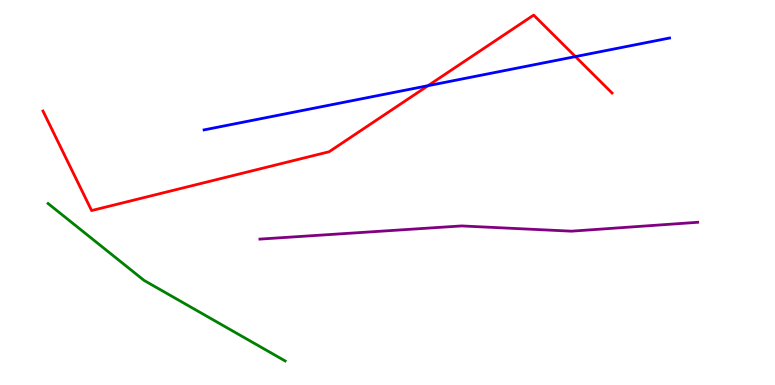[{'lines': ['blue', 'red'], 'intersections': [{'x': 5.52, 'y': 7.77}, {'x': 7.42, 'y': 8.53}]}, {'lines': ['green', 'red'], 'intersections': []}, {'lines': ['purple', 'red'], 'intersections': []}, {'lines': ['blue', 'green'], 'intersections': []}, {'lines': ['blue', 'purple'], 'intersections': []}, {'lines': ['green', 'purple'], 'intersections': []}]